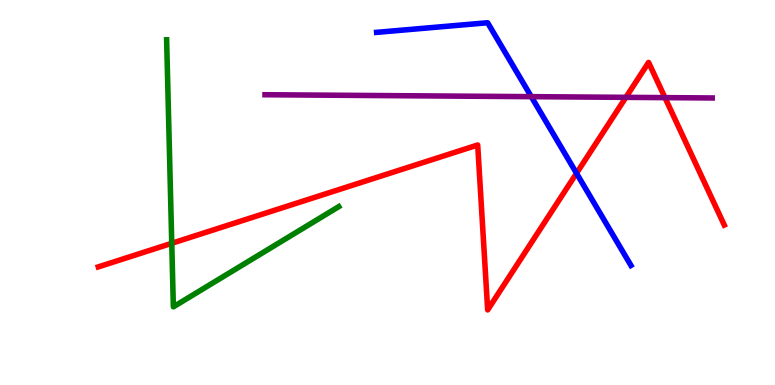[{'lines': ['blue', 'red'], 'intersections': [{'x': 7.44, 'y': 5.5}]}, {'lines': ['green', 'red'], 'intersections': [{'x': 2.22, 'y': 3.68}]}, {'lines': ['purple', 'red'], 'intersections': [{'x': 8.08, 'y': 7.47}, {'x': 8.58, 'y': 7.46}]}, {'lines': ['blue', 'green'], 'intersections': []}, {'lines': ['blue', 'purple'], 'intersections': [{'x': 6.86, 'y': 7.49}]}, {'lines': ['green', 'purple'], 'intersections': []}]